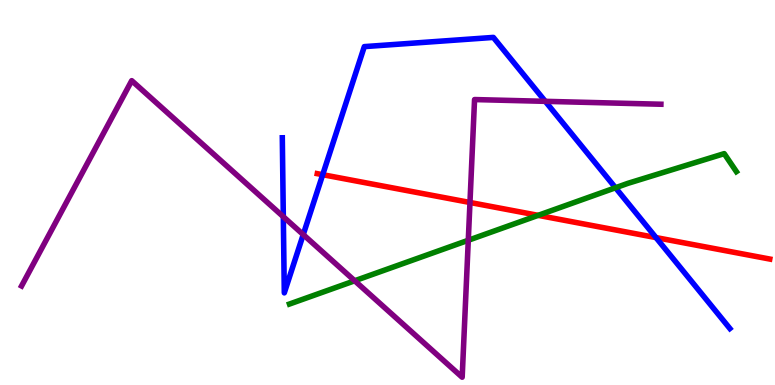[{'lines': ['blue', 'red'], 'intersections': [{'x': 4.16, 'y': 5.46}, {'x': 8.46, 'y': 3.83}]}, {'lines': ['green', 'red'], 'intersections': [{'x': 6.94, 'y': 4.41}]}, {'lines': ['purple', 'red'], 'intersections': [{'x': 6.06, 'y': 4.74}]}, {'lines': ['blue', 'green'], 'intersections': [{'x': 7.94, 'y': 5.12}]}, {'lines': ['blue', 'purple'], 'intersections': [{'x': 3.66, 'y': 4.37}, {'x': 3.91, 'y': 3.91}, {'x': 7.04, 'y': 7.37}]}, {'lines': ['green', 'purple'], 'intersections': [{'x': 4.58, 'y': 2.71}, {'x': 6.04, 'y': 3.76}]}]